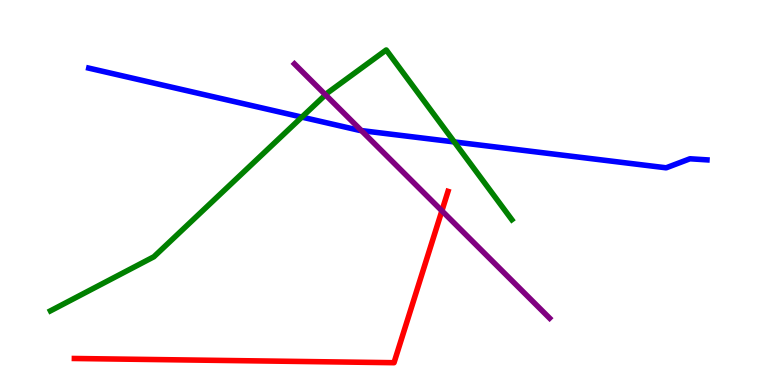[{'lines': ['blue', 'red'], 'intersections': []}, {'lines': ['green', 'red'], 'intersections': []}, {'lines': ['purple', 'red'], 'intersections': [{'x': 5.7, 'y': 4.52}]}, {'lines': ['blue', 'green'], 'intersections': [{'x': 3.89, 'y': 6.96}, {'x': 5.86, 'y': 6.31}]}, {'lines': ['blue', 'purple'], 'intersections': [{'x': 4.66, 'y': 6.61}]}, {'lines': ['green', 'purple'], 'intersections': [{'x': 4.2, 'y': 7.54}]}]